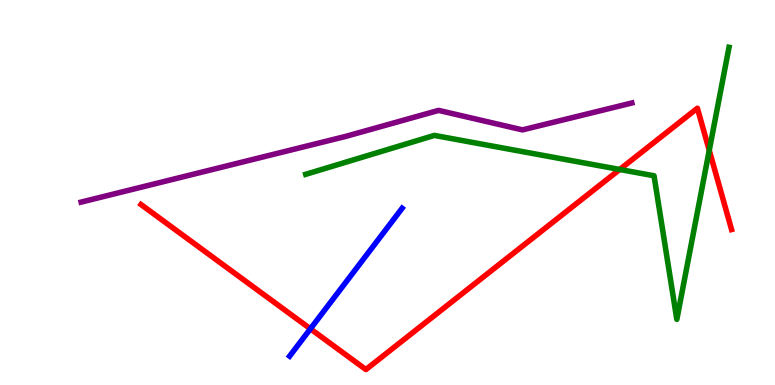[{'lines': ['blue', 'red'], 'intersections': [{'x': 4.01, 'y': 1.46}]}, {'lines': ['green', 'red'], 'intersections': [{'x': 8.0, 'y': 5.6}, {'x': 9.15, 'y': 6.09}]}, {'lines': ['purple', 'red'], 'intersections': []}, {'lines': ['blue', 'green'], 'intersections': []}, {'lines': ['blue', 'purple'], 'intersections': []}, {'lines': ['green', 'purple'], 'intersections': []}]